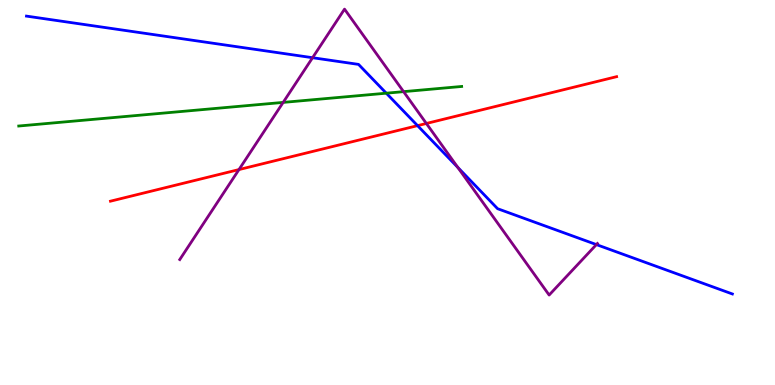[{'lines': ['blue', 'red'], 'intersections': [{'x': 5.39, 'y': 6.74}]}, {'lines': ['green', 'red'], 'intersections': []}, {'lines': ['purple', 'red'], 'intersections': [{'x': 3.08, 'y': 5.6}, {'x': 5.5, 'y': 6.79}]}, {'lines': ['blue', 'green'], 'intersections': [{'x': 4.98, 'y': 7.58}]}, {'lines': ['blue', 'purple'], 'intersections': [{'x': 4.03, 'y': 8.5}, {'x': 5.91, 'y': 5.65}, {'x': 7.7, 'y': 3.65}]}, {'lines': ['green', 'purple'], 'intersections': [{'x': 3.65, 'y': 7.34}, {'x': 5.21, 'y': 7.62}]}]